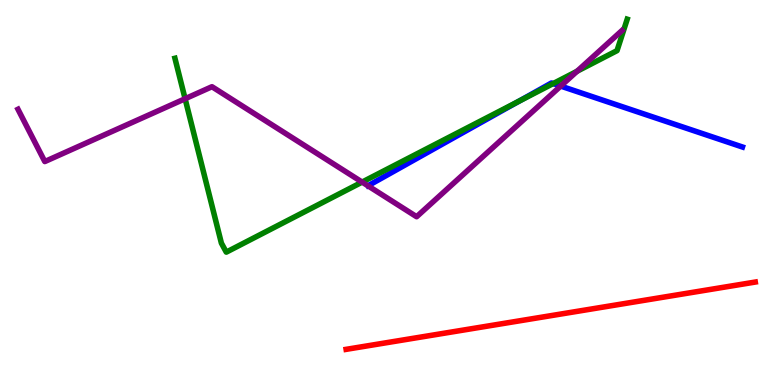[{'lines': ['blue', 'red'], 'intersections': []}, {'lines': ['green', 'red'], 'intersections': []}, {'lines': ['purple', 'red'], 'intersections': []}, {'lines': ['blue', 'green'], 'intersections': [{'x': 6.69, 'y': 7.37}, {'x': 7.14, 'y': 7.83}]}, {'lines': ['blue', 'purple'], 'intersections': [{'x': 7.23, 'y': 7.76}]}, {'lines': ['green', 'purple'], 'intersections': [{'x': 2.39, 'y': 7.44}, {'x': 4.67, 'y': 5.27}, {'x': 7.45, 'y': 8.15}]}]